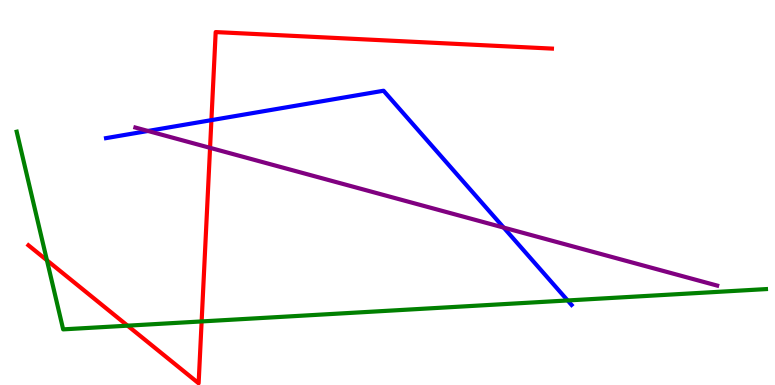[{'lines': ['blue', 'red'], 'intersections': [{'x': 2.73, 'y': 6.88}]}, {'lines': ['green', 'red'], 'intersections': [{'x': 0.606, 'y': 3.24}, {'x': 1.65, 'y': 1.54}, {'x': 2.6, 'y': 1.65}]}, {'lines': ['purple', 'red'], 'intersections': [{'x': 2.71, 'y': 6.16}]}, {'lines': ['blue', 'green'], 'intersections': [{'x': 7.32, 'y': 2.2}]}, {'lines': ['blue', 'purple'], 'intersections': [{'x': 1.91, 'y': 6.6}, {'x': 6.5, 'y': 4.09}]}, {'lines': ['green', 'purple'], 'intersections': []}]